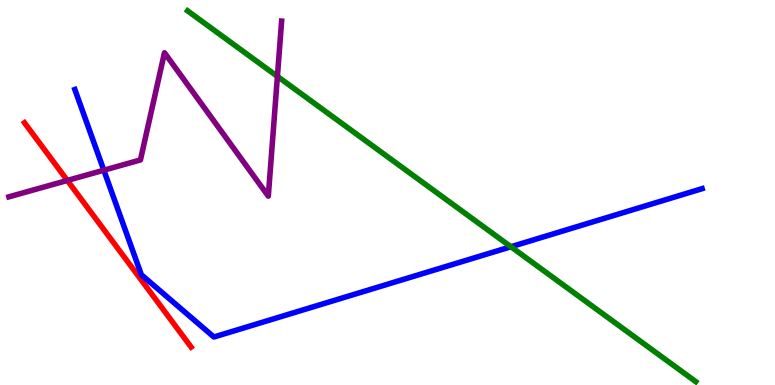[{'lines': ['blue', 'red'], 'intersections': []}, {'lines': ['green', 'red'], 'intersections': []}, {'lines': ['purple', 'red'], 'intersections': [{'x': 0.869, 'y': 5.31}]}, {'lines': ['blue', 'green'], 'intersections': [{'x': 6.59, 'y': 3.59}]}, {'lines': ['blue', 'purple'], 'intersections': [{'x': 1.34, 'y': 5.58}]}, {'lines': ['green', 'purple'], 'intersections': [{'x': 3.58, 'y': 8.02}]}]